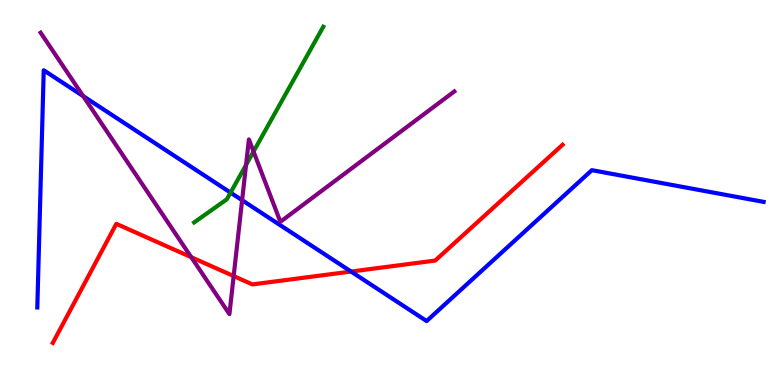[{'lines': ['blue', 'red'], 'intersections': [{'x': 4.53, 'y': 2.95}]}, {'lines': ['green', 'red'], 'intersections': []}, {'lines': ['purple', 'red'], 'intersections': [{'x': 2.47, 'y': 3.32}, {'x': 3.02, 'y': 2.83}]}, {'lines': ['blue', 'green'], 'intersections': [{'x': 2.97, 'y': 5.0}]}, {'lines': ['blue', 'purple'], 'intersections': [{'x': 1.07, 'y': 7.5}, {'x': 3.12, 'y': 4.8}]}, {'lines': ['green', 'purple'], 'intersections': [{'x': 3.17, 'y': 5.72}, {'x': 3.27, 'y': 6.06}]}]